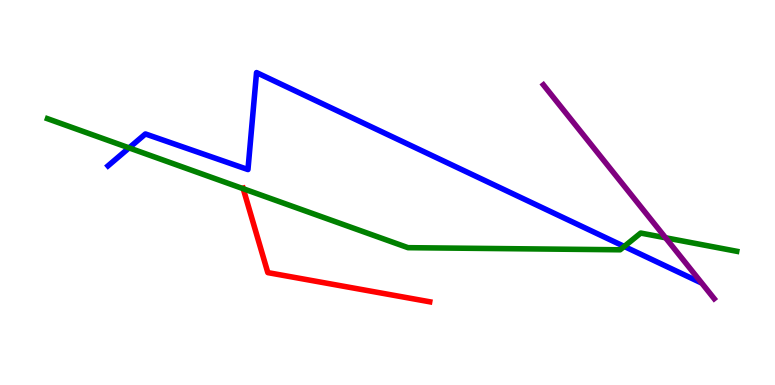[{'lines': ['blue', 'red'], 'intersections': []}, {'lines': ['green', 'red'], 'intersections': [{'x': 3.14, 'y': 5.1}]}, {'lines': ['purple', 'red'], 'intersections': []}, {'lines': ['blue', 'green'], 'intersections': [{'x': 1.67, 'y': 6.16}, {'x': 8.05, 'y': 3.6}]}, {'lines': ['blue', 'purple'], 'intersections': []}, {'lines': ['green', 'purple'], 'intersections': [{'x': 8.59, 'y': 3.82}]}]